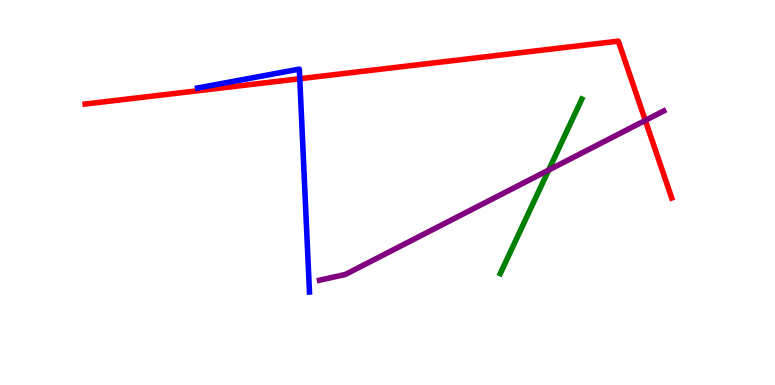[{'lines': ['blue', 'red'], 'intersections': [{'x': 3.87, 'y': 7.96}]}, {'lines': ['green', 'red'], 'intersections': []}, {'lines': ['purple', 'red'], 'intersections': [{'x': 8.33, 'y': 6.87}]}, {'lines': ['blue', 'green'], 'intersections': []}, {'lines': ['blue', 'purple'], 'intersections': []}, {'lines': ['green', 'purple'], 'intersections': [{'x': 7.08, 'y': 5.58}]}]